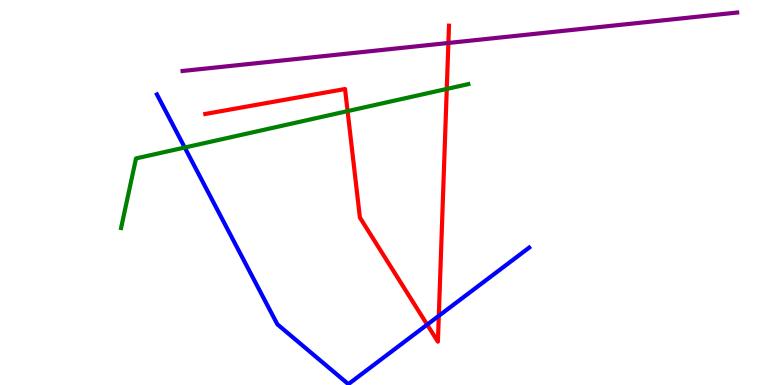[{'lines': ['blue', 'red'], 'intersections': [{'x': 5.51, 'y': 1.57}, {'x': 5.66, 'y': 1.8}]}, {'lines': ['green', 'red'], 'intersections': [{'x': 4.49, 'y': 7.11}, {'x': 5.76, 'y': 7.69}]}, {'lines': ['purple', 'red'], 'intersections': [{'x': 5.79, 'y': 8.88}]}, {'lines': ['blue', 'green'], 'intersections': [{'x': 2.38, 'y': 6.17}]}, {'lines': ['blue', 'purple'], 'intersections': []}, {'lines': ['green', 'purple'], 'intersections': []}]